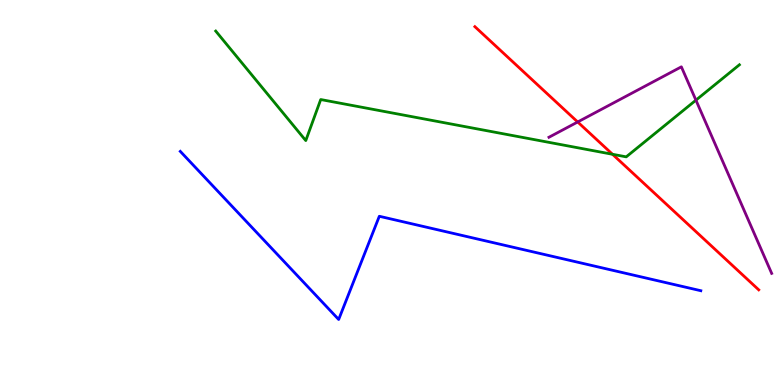[{'lines': ['blue', 'red'], 'intersections': []}, {'lines': ['green', 'red'], 'intersections': [{'x': 7.9, 'y': 5.99}]}, {'lines': ['purple', 'red'], 'intersections': [{'x': 7.45, 'y': 6.83}]}, {'lines': ['blue', 'green'], 'intersections': []}, {'lines': ['blue', 'purple'], 'intersections': []}, {'lines': ['green', 'purple'], 'intersections': [{'x': 8.98, 'y': 7.4}]}]